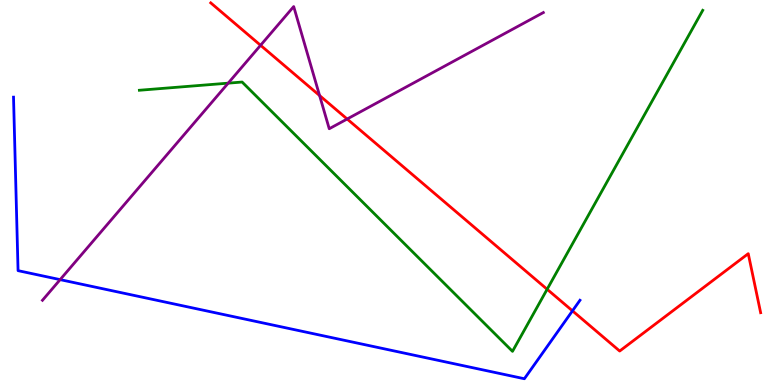[{'lines': ['blue', 'red'], 'intersections': [{'x': 7.39, 'y': 1.93}]}, {'lines': ['green', 'red'], 'intersections': [{'x': 7.06, 'y': 2.49}]}, {'lines': ['purple', 'red'], 'intersections': [{'x': 3.36, 'y': 8.82}, {'x': 4.12, 'y': 7.52}, {'x': 4.48, 'y': 6.91}]}, {'lines': ['blue', 'green'], 'intersections': []}, {'lines': ['blue', 'purple'], 'intersections': [{'x': 0.776, 'y': 2.74}]}, {'lines': ['green', 'purple'], 'intersections': [{'x': 2.94, 'y': 7.84}]}]